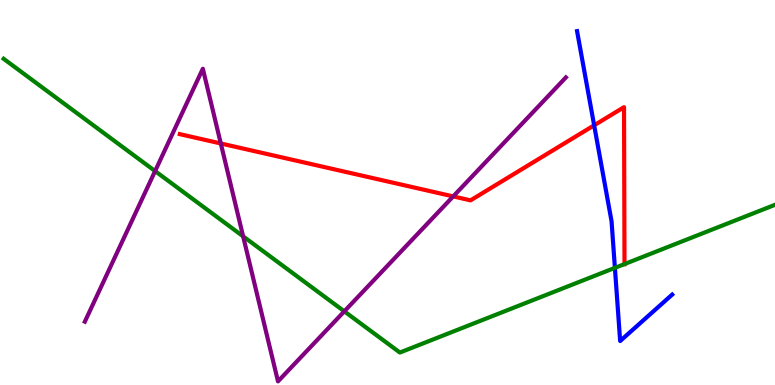[{'lines': ['blue', 'red'], 'intersections': [{'x': 7.67, 'y': 6.75}]}, {'lines': ['green', 'red'], 'intersections': [{'x': 8.06, 'y': 3.14}]}, {'lines': ['purple', 'red'], 'intersections': [{'x': 2.85, 'y': 6.27}, {'x': 5.85, 'y': 4.9}]}, {'lines': ['blue', 'green'], 'intersections': [{'x': 7.93, 'y': 3.04}]}, {'lines': ['blue', 'purple'], 'intersections': []}, {'lines': ['green', 'purple'], 'intersections': [{'x': 2.0, 'y': 5.56}, {'x': 3.14, 'y': 3.86}, {'x': 4.44, 'y': 1.91}]}]